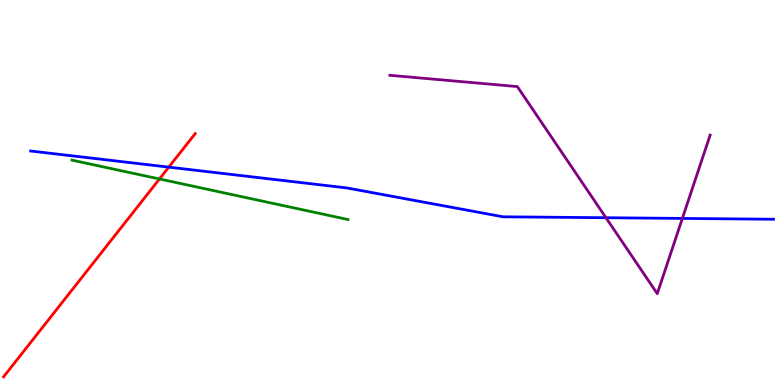[{'lines': ['blue', 'red'], 'intersections': [{'x': 2.18, 'y': 5.66}]}, {'lines': ['green', 'red'], 'intersections': [{'x': 2.06, 'y': 5.35}]}, {'lines': ['purple', 'red'], 'intersections': []}, {'lines': ['blue', 'green'], 'intersections': []}, {'lines': ['blue', 'purple'], 'intersections': [{'x': 7.82, 'y': 4.34}, {'x': 8.8, 'y': 4.33}]}, {'lines': ['green', 'purple'], 'intersections': []}]